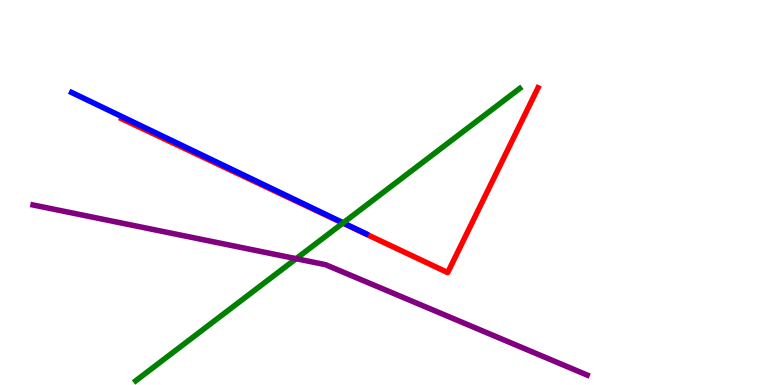[{'lines': ['blue', 'red'], 'intersections': []}, {'lines': ['green', 'red'], 'intersections': [{'x': 4.42, 'y': 4.2}]}, {'lines': ['purple', 'red'], 'intersections': []}, {'lines': ['blue', 'green'], 'intersections': [{'x': 4.43, 'y': 4.21}]}, {'lines': ['blue', 'purple'], 'intersections': []}, {'lines': ['green', 'purple'], 'intersections': [{'x': 3.82, 'y': 3.28}]}]